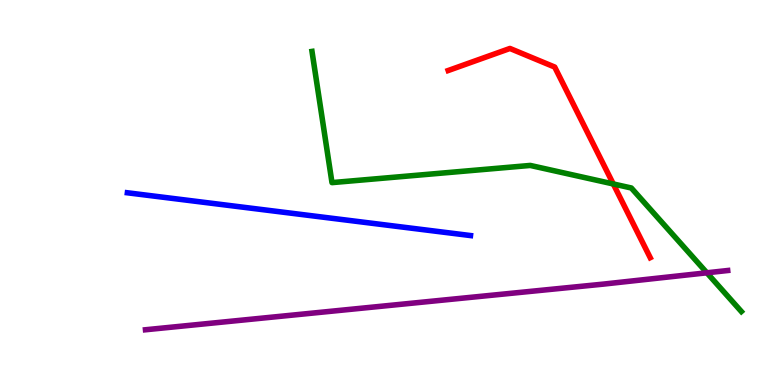[{'lines': ['blue', 'red'], 'intersections': []}, {'lines': ['green', 'red'], 'intersections': [{'x': 7.91, 'y': 5.22}]}, {'lines': ['purple', 'red'], 'intersections': []}, {'lines': ['blue', 'green'], 'intersections': []}, {'lines': ['blue', 'purple'], 'intersections': []}, {'lines': ['green', 'purple'], 'intersections': [{'x': 9.12, 'y': 2.91}]}]